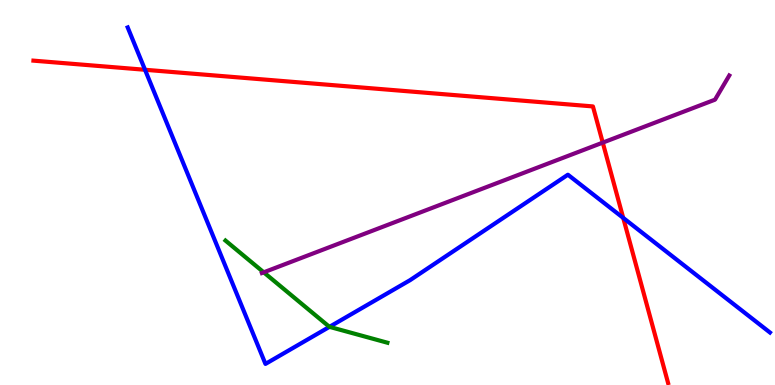[{'lines': ['blue', 'red'], 'intersections': [{'x': 1.87, 'y': 8.19}, {'x': 8.04, 'y': 4.34}]}, {'lines': ['green', 'red'], 'intersections': []}, {'lines': ['purple', 'red'], 'intersections': [{'x': 7.78, 'y': 6.3}]}, {'lines': ['blue', 'green'], 'intersections': [{'x': 4.25, 'y': 1.51}]}, {'lines': ['blue', 'purple'], 'intersections': []}, {'lines': ['green', 'purple'], 'intersections': [{'x': 3.4, 'y': 2.93}]}]